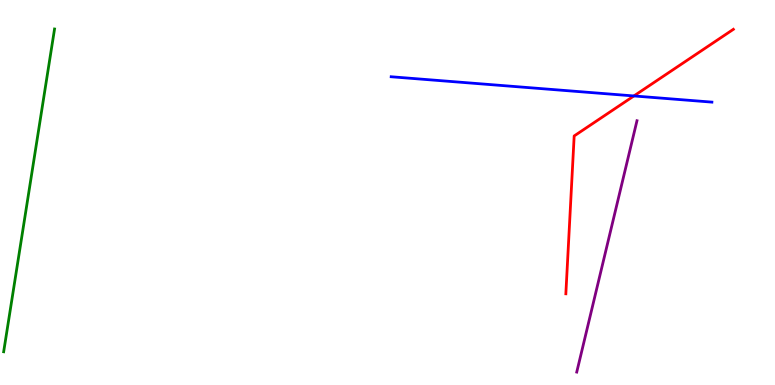[{'lines': ['blue', 'red'], 'intersections': [{'x': 8.18, 'y': 7.51}]}, {'lines': ['green', 'red'], 'intersections': []}, {'lines': ['purple', 'red'], 'intersections': []}, {'lines': ['blue', 'green'], 'intersections': []}, {'lines': ['blue', 'purple'], 'intersections': []}, {'lines': ['green', 'purple'], 'intersections': []}]